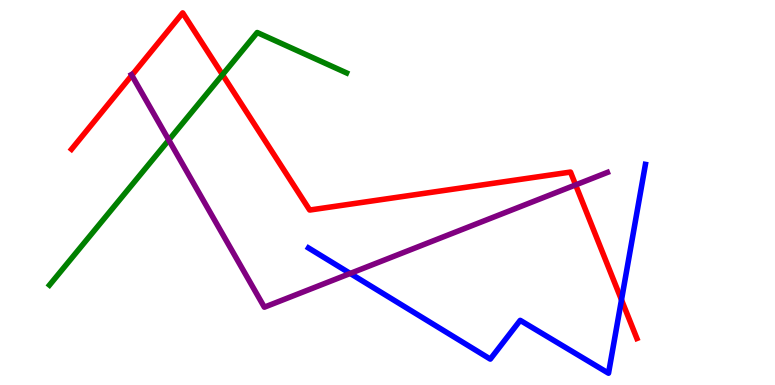[{'lines': ['blue', 'red'], 'intersections': [{'x': 8.02, 'y': 2.21}]}, {'lines': ['green', 'red'], 'intersections': [{'x': 2.87, 'y': 8.06}]}, {'lines': ['purple', 'red'], 'intersections': [{'x': 1.7, 'y': 8.04}, {'x': 7.43, 'y': 5.2}]}, {'lines': ['blue', 'green'], 'intersections': []}, {'lines': ['blue', 'purple'], 'intersections': [{'x': 4.52, 'y': 2.9}]}, {'lines': ['green', 'purple'], 'intersections': [{'x': 2.18, 'y': 6.36}]}]